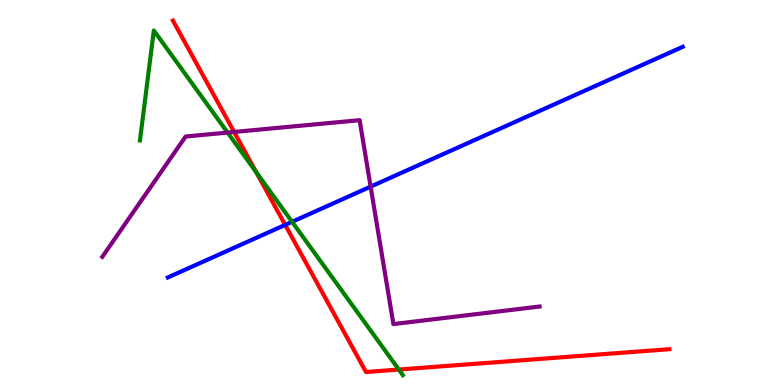[{'lines': ['blue', 'red'], 'intersections': [{'x': 3.68, 'y': 4.16}]}, {'lines': ['green', 'red'], 'intersections': [{'x': 3.31, 'y': 5.53}, {'x': 5.15, 'y': 0.401}]}, {'lines': ['purple', 'red'], 'intersections': [{'x': 3.02, 'y': 6.57}]}, {'lines': ['blue', 'green'], 'intersections': [{'x': 3.77, 'y': 4.24}]}, {'lines': ['blue', 'purple'], 'intersections': [{'x': 4.78, 'y': 5.15}]}, {'lines': ['green', 'purple'], 'intersections': [{'x': 2.94, 'y': 6.56}]}]